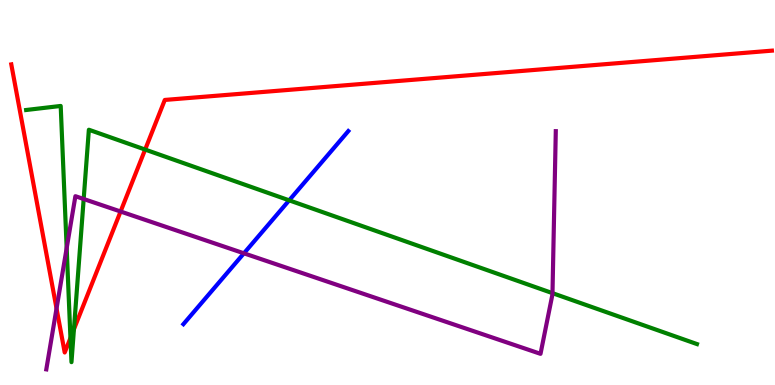[{'lines': ['blue', 'red'], 'intersections': []}, {'lines': ['green', 'red'], 'intersections': [{'x': 0.909, 'y': 1.22}, {'x': 0.954, 'y': 1.45}, {'x': 1.87, 'y': 6.12}]}, {'lines': ['purple', 'red'], 'intersections': [{'x': 0.73, 'y': 1.99}, {'x': 1.56, 'y': 4.51}]}, {'lines': ['blue', 'green'], 'intersections': [{'x': 3.73, 'y': 4.8}]}, {'lines': ['blue', 'purple'], 'intersections': [{'x': 3.15, 'y': 3.42}]}, {'lines': ['green', 'purple'], 'intersections': [{'x': 0.86, 'y': 3.56}, {'x': 1.08, 'y': 4.83}, {'x': 7.13, 'y': 2.39}]}]